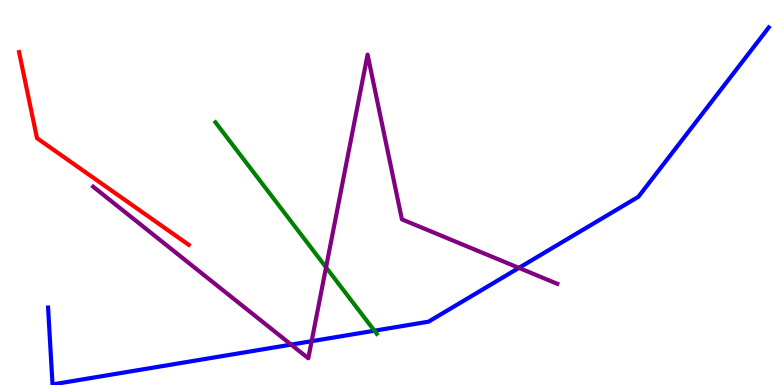[{'lines': ['blue', 'red'], 'intersections': []}, {'lines': ['green', 'red'], 'intersections': []}, {'lines': ['purple', 'red'], 'intersections': []}, {'lines': ['blue', 'green'], 'intersections': [{'x': 4.83, 'y': 1.41}]}, {'lines': ['blue', 'purple'], 'intersections': [{'x': 3.76, 'y': 1.05}, {'x': 4.02, 'y': 1.14}, {'x': 6.7, 'y': 3.04}]}, {'lines': ['green', 'purple'], 'intersections': [{'x': 4.21, 'y': 3.06}]}]